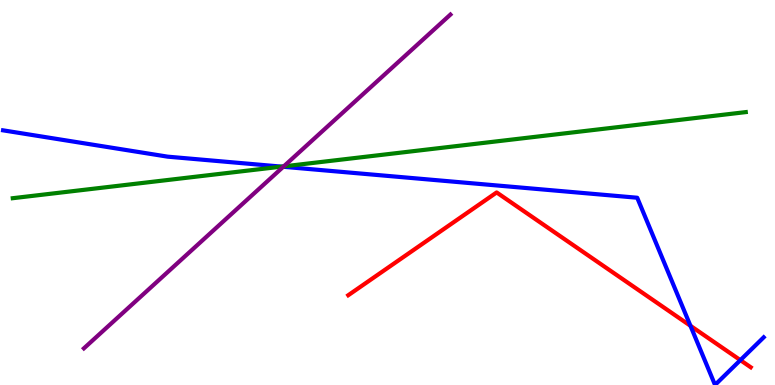[{'lines': ['blue', 'red'], 'intersections': [{'x': 8.91, 'y': 1.54}, {'x': 9.55, 'y': 0.646}]}, {'lines': ['green', 'red'], 'intersections': []}, {'lines': ['purple', 'red'], 'intersections': []}, {'lines': ['blue', 'green'], 'intersections': [{'x': 3.63, 'y': 5.67}]}, {'lines': ['blue', 'purple'], 'intersections': [{'x': 3.66, 'y': 5.67}]}, {'lines': ['green', 'purple'], 'intersections': [{'x': 3.66, 'y': 5.68}]}]